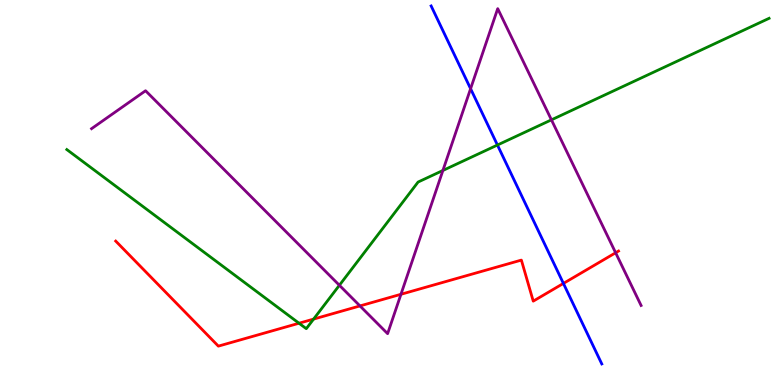[{'lines': ['blue', 'red'], 'intersections': [{'x': 7.27, 'y': 2.64}]}, {'lines': ['green', 'red'], 'intersections': [{'x': 3.86, 'y': 1.6}, {'x': 4.05, 'y': 1.71}]}, {'lines': ['purple', 'red'], 'intersections': [{'x': 4.64, 'y': 2.05}, {'x': 5.17, 'y': 2.36}, {'x': 7.94, 'y': 3.43}]}, {'lines': ['blue', 'green'], 'intersections': [{'x': 6.42, 'y': 6.23}]}, {'lines': ['blue', 'purple'], 'intersections': [{'x': 6.07, 'y': 7.7}]}, {'lines': ['green', 'purple'], 'intersections': [{'x': 4.38, 'y': 2.59}, {'x': 5.71, 'y': 5.57}, {'x': 7.12, 'y': 6.89}]}]